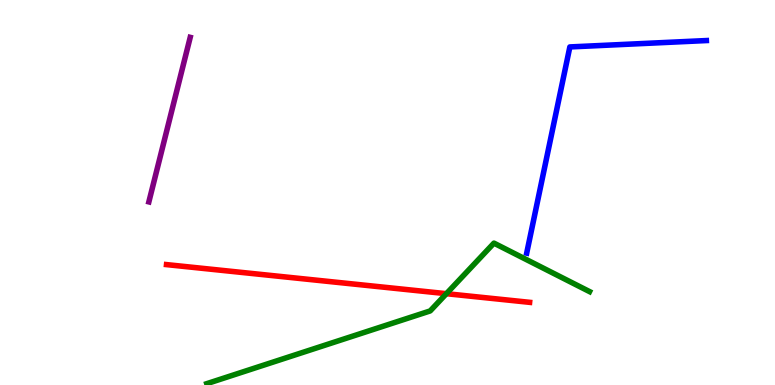[{'lines': ['blue', 'red'], 'intersections': []}, {'lines': ['green', 'red'], 'intersections': [{'x': 5.76, 'y': 2.37}]}, {'lines': ['purple', 'red'], 'intersections': []}, {'lines': ['blue', 'green'], 'intersections': []}, {'lines': ['blue', 'purple'], 'intersections': []}, {'lines': ['green', 'purple'], 'intersections': []}]